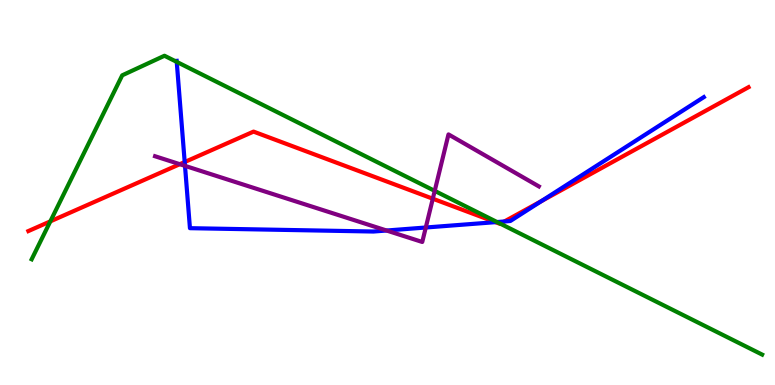[{'lines': ['blue', 'red'], 'intersections': [{'x': 2.38, 'y': 5.79}, {'x': 6.39, 'y': 4.23}, {'x': 6.51, 'y': 4.25}, {'x': 6.98, 'y': 4.78}]}, {'lines': ['green', 'red'], 'intersections': [{'x': 0.649, 'y': 4.25}, {'x': 6.46, 'y': 4.19}]}, {'lines': ['purple', 'red'], 'intersections': [{'x': 2.32, 'y': 5.74}, {'x': 5.58, 'y': 4.84}]}, {'lines': ['blue', 'green'], 'intersections': [{'x': 2.28, 'y': 8.39}, {'x': 6.41, 'y': 4.23}]}, {'lines': ['blue', 'purple'], 'intersections': [{'x': 2.39, 'y': 5.69}, {'x': 4.99, 'y': 4.01}, {'x': 5.49, 'y': 4.09}]}, {'lines': ['green', 'purple'], 'intersections': [{'x': 5.61, 'y': 5.04}]}]